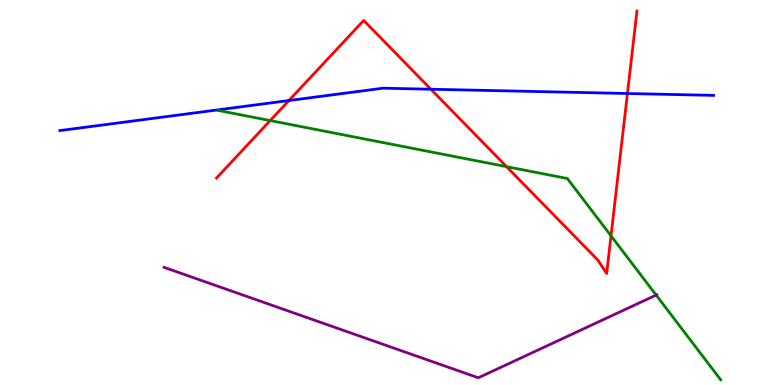[{'lines': ['blue', 'red'], 'intersections': [{'x': 3.73, 'y': 7.39}, {'x': 5.56, 'y': 7.68}, {'x': 8.1, 'y': 7.57}]}, {'lines': ['green', 'red'], 'intersections': [{'x': 3.49, 'y': 6.87}, {'x': 6.54, 'y': 5.67}, {'x': 7.88, 'y': 3.87}]}, {'lines': ['purple', 'red'], 'intersections': []}, {'lines': ['blue', 'green'], 'intersections': []}, {'lines': ['blue', 'purple'], 'intersections': []}, {'lines': ['green', 'purple'], 'intersections': [{'x': 8.47, 'y': 2.34}]}]